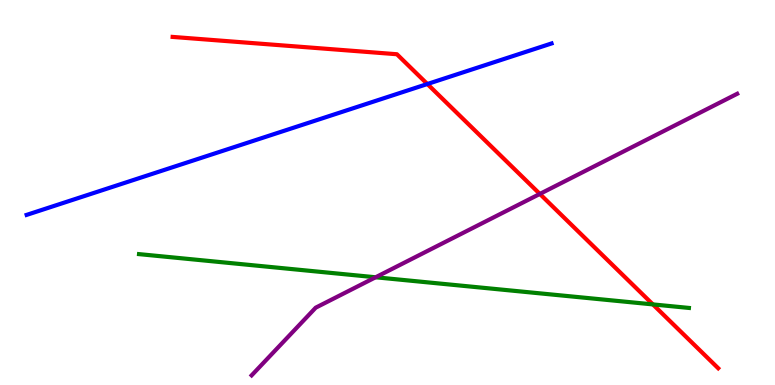[{'lines': ['blue', 'red'], 'intersections': [{'x': 5.51, 'y': 7.82}]}, {'lines': ['green', 'red'], 'intersections': [{'x': 8.42, 'y': 2.09}]}, {'lines': ['purple', 'red'], 'intersections': [{'x': 6.97, 'y': 4.96}]}, {'lines': ['blue', 'green'], 'intersections': []}, {'lines': ['blue', 'purple'], 'intersections': []}, {'lines': ['green', 'purple'], 'intersections': [{'x': 4.85, 'y': 2.8}]}]